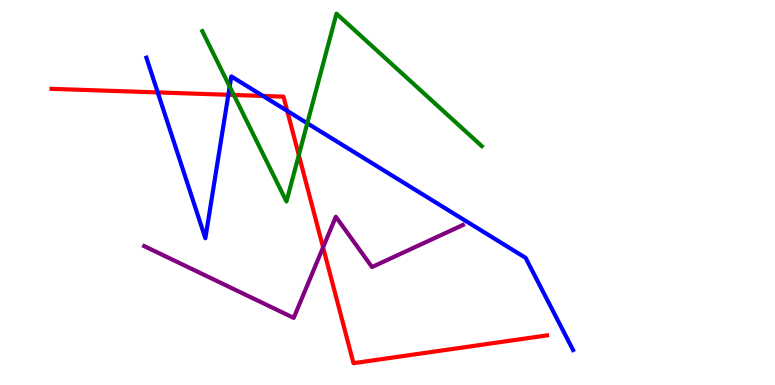[{'lines': ['blue', 'red'], 'intersections': [{'x': 2.04, 'y': 7.6}, {'x': 2.95, 'y': 7.54}, {'x': 3.39, 'y': 7.51}, {'x': 3.71, 'y': 7.12}]}, {'lines': ['green', 'red'], 'intersections': [{'x': 3.02, 'y': 7.53}, {'x': 3.86, 'y': 5.97}]}, {'lines': ['purple', 'red'], 'intersections': [{'x': 4.17, 'y': 3.57}]}, {'lines': ['blue', 'green'], 'intersections': [{'x': 2.96, 'y': 7.75}, {'x': 3.97, 'y': 6.8}]}, {'lines': ['blue', 'purple'], 'intersections': []}, {'lines': ['green', 'purple'], 'intersections': []}]